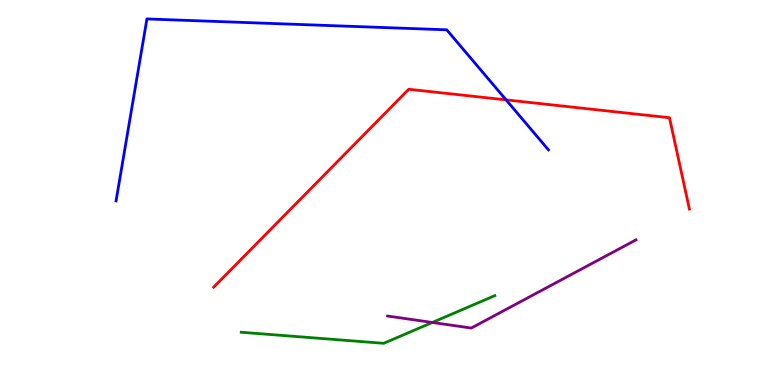[{'lines': ['blue', 'red'], 'intersections': [{'x': 6.53, 'y': 7.41}]}, {'lines': ['green', 'red'], 'intersections': []}, {'lines': ['purple', 'red'], 'intersections': []}, {'lines': ['blue', 'green'], 'intersections': []}, {'lines': ['blue', 'purple'], 'intersections': []}, {'lines': ['green', 'purple'], 'intersections': [{'x': 5.58, 'y': 1.62}]}]